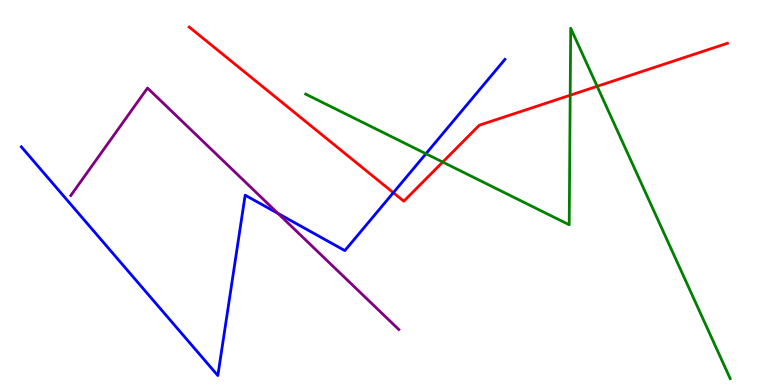[{'lines': ['blue', 'red'], 'intersections': [{'x': 5.08, 'y': 4.99}]}, {'lines': ['green', 'red'], 'intersections': [{'x': 5.71, 'y': 5.79}, {'x': 7.36, 'y': 7.53}, {'x': 7.71, 'y': 7.76}]}, {'lines': ['purple', 'red'], 'intersections': []}, {'lines': ['blue', 'green'], 'intersections': [{'x': 5.5, 'y': 6.01}]}, {'lines': ['blue', 'purple'], 'intersections': [{'x': 3.59, 'y': 4.46}]}, {'lines': ['green', 'purple'], 'intersections': []}]